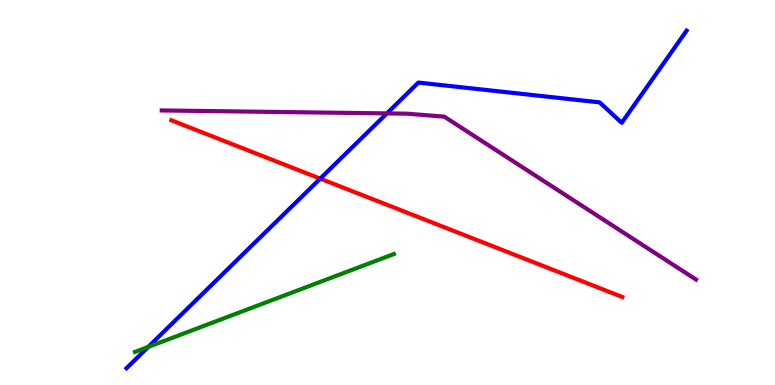[{'lines': ['blue', 'red'], 'intersections': [{'x': 4.13, 'y': 5.36}]}, {'lines': ['green', 'red'], 'intersections': []}, {'lines': ['purple', 'red'], 'intersections': []}, {'lines': ['blue', 'green'], 'intersections': [{'x': 1.91, 'y': 0.989}]}, {'lines': ['blue', 'purple'], 'intersections': [{'x': 4.99, 'y': 7.05}]}, {'lines': ['green', 'purple'], 'intersections': []}]